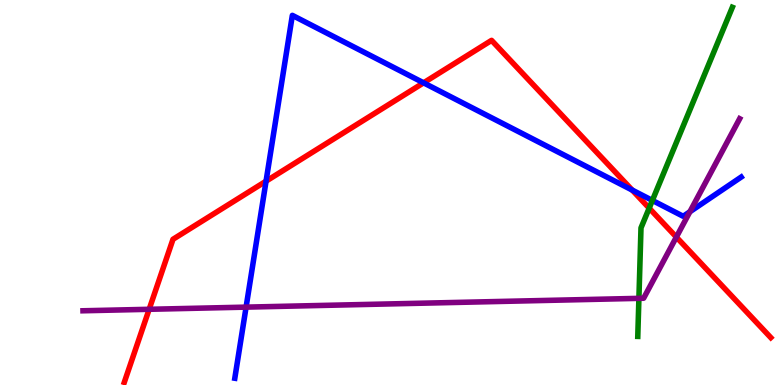[{'lines': ['blue', 'red'], 'intersections': [{'x': 3.43, 'y': 5.29}, {'x': 5.47, 'y': 7.85}, {'x': 8.16, 'y': 5.06}]}, {'lines': ['green', 'red'], 'intersections': [{'x': 8.38, 'y': 4.59}]}, {'lines': ['purple', 'red'], 'intersections': [{'x': 1.92, 'y': 1.97}, {'x': 8.73, 'y': 3.84}]}, {'lines': ['blue', 'green'], 'intersections': [{'x': 8.42, 'y': 4.79}]}, {'lines': ['blue', 'purple'], 'intersections': [{'x': 3.18, 'y': 2.02}, {'x': 8.9, 'y': 4.5}]}, {'lines': ['green', 'purple'], 'intersections': [{'x': 8.24, 'y': 2.25}]}]